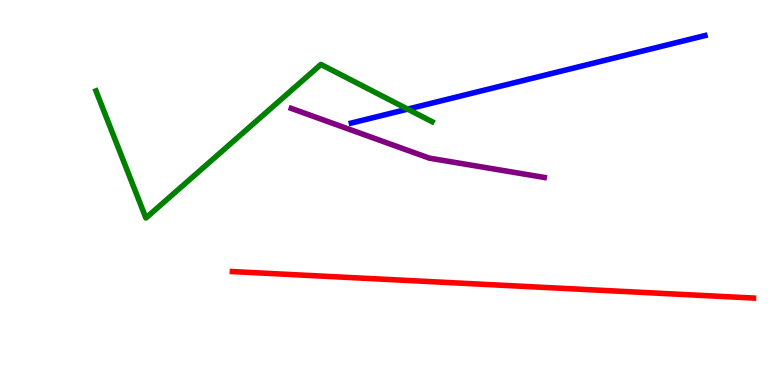[{'lines': ['blue', 'red'], 'intersections': []}, {'lines': ['green', 'red'], 'intersections': []}, {'lines': ['purple', 'red'], 'intersections': []}, {'lines': ['blue', 'green'], 'intersections': [{'x': 5.26, 'y': 7.17}]}, {'lines': ['blue', 'purple'], 'intersections': []}, {'lines': ['green', 'purple'], 'intersections': []}]